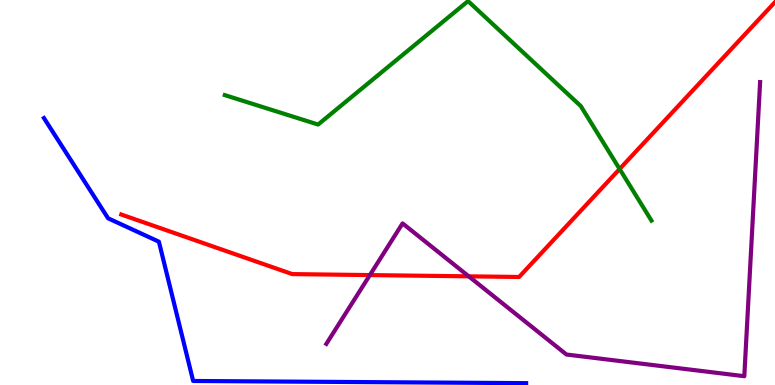[{'lines': ['blue', 'red'], 'intersections': []}, {'lines': ['green', 'red'], 'intersections': [{'x': 8.0, 'y': 5.61}]}, {'lines': ['purple', 'red'], 'intersections': [{'x': 4.77, 'y': 2.86}, {'x': 6.05, 'y': 2.82}]}, {'lines': ['blue', 'green'], 'intersections': []}, {'lines': ['blue', 'purple'], 'intersections': []}, {'lines': ['green', 'purple'], 'intersections': []}]